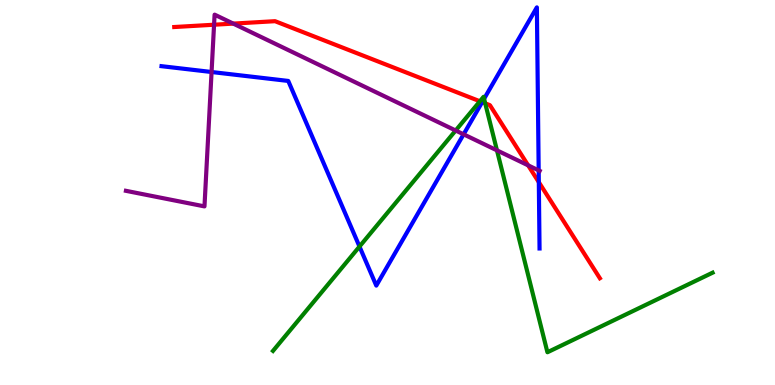[{'lines': ['blue', 'red'], 'intersections': [{'x': 6.22, 'y': 7.35}, {'x': 6.95, 'y': 5.27}]}, {'lines': ['green', 'red'], 'intersections': [{'x': 6.19, 'y': 7.37}, {'x': 6.26, 'y': 7.32}]}, {'lines': ['purple', 'red'], 'intersections': [{'x': 2.76, 'y': 9.36}, {'x': 3.01, 'y': 9.39}, {'x': 6.81, 'y': 5.71}]}, {'lines': ['blue', 'green'], 'intersections': [{'x': 4.64, 'y': 3.6}, {'x': 6.25, 'y': 7.43}]}, {'lines': ['blue', 'purple'], 'intersections': [{'x': 2.73, 'y': 8.13}, {'x': 5.98, 'y': 6.51}, {'x': 6.95, 'y': 5.57}]}, {'lines': ['green', 'purple'], 'intersections': [{'x': 5.88, 'y': 6.61}, {'x': 6.41, 'y': 6.09}]}]